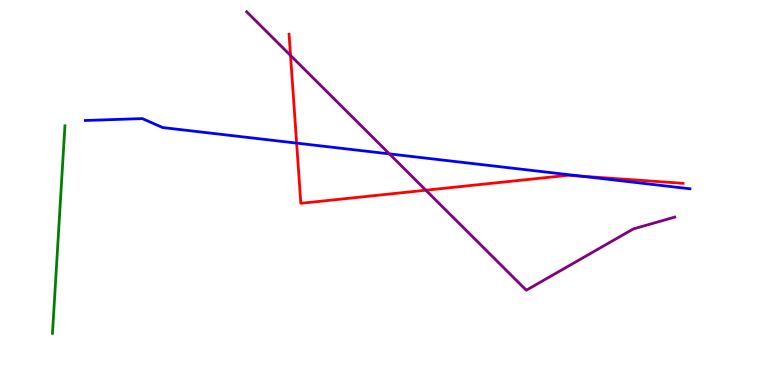[{'lines': ['blue', 'red'], 'intersections': [{'x': 3.83, 'y': 6.28}, {'x': 7.5, 'y': 5.42}]}, {'lines': ['green', 'red'], 'intersections': []}, {'lines': ['purple', 'red'], 'intersections': [{'x': 3.75, 'y': 8.56}, {'x': 5.49, 'y': 5.06}]}, {'lines': ['blue', 'green'], 'intersections': []}, {'lines': ['blue', 'purple'], 'intersections': [{'x': 5.02, 'y': 6.0}]}, {'lines': ['green', 'purple'], 'intersections': []}]